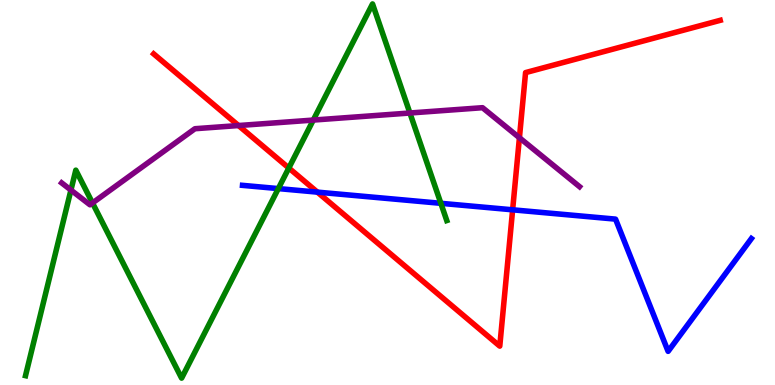[{'lines': ['blue', 'red'], 'intersections': [{'x': 4.1, 'y': 5.01}, {'x': 6.61, 'y': 4.55}]}, {'lines': ['green', 'red'], 'intersections': [{'x': 3.73, 'y': 5.64}]}, {'lines': ['purple', 'red'], 'intersections': [{'x': 3.08, 'y': 6.74}, {'x': 6.7, 'y': 6.42}]}, {'lines': ['blue', 'green'], 'intersections': [{'x': 3.59, 'y': 5.1}, {'x': 5.69, 'y': 4.72}]}, {'lines': ['blue', 'purple'], 'intersections': []}, {'lines': ['green', 'purple'], 'intersections': [{'x': 0.915, 'y': 5.06}, {'x': 1.19, 'y': 4.73}, {'x': 4.04, 'y': 6.88}, {'x': 5.29, 'y': 7.06}]}]